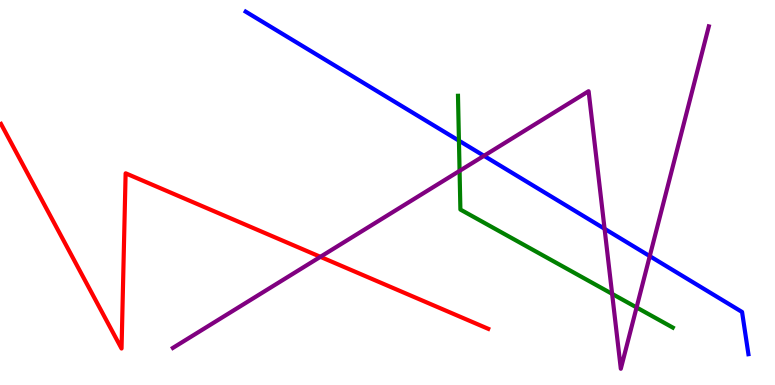[{'lines': ['blue', 'red'], 'intersections': []}, {'lines': ['green', 'red'], 'intersections': []}, {'lines': ['purple', 'red'], 'intersections': [{'x': 4.13, 'y': 3.33}]}, {'lines': ['blue', 'green'], 'intersections': [{'x': 5.92, 'y': 6.35}]}, {'lines': ['blue', 'purple'], 'intersections': [{'x': 6.24, 'y': 5.95}, {'x': 7.8, 'y': 4.06}, {'x': 8.38, 'y': 3.35}]}, {'lines': ['green', 'purple'], 'intersections': [{'x': 5.93, 'y': 5.56}, {'x': 7.9, 'y': 2.37}, {'x': 8.21, 'y': 2.01}]}]